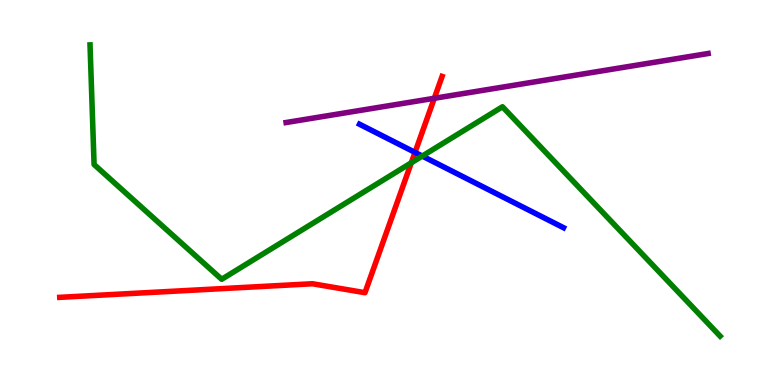[{'lines': ['blue', 'red'], 'intersections': [{'x': 5.36, 'y': 6.04}]}, {'lines': ['green', 'red'], 'intersections': [{'x': 5.31, 'y': 5.77}]}, {'lines': ['purple', 'red'], 'intersections': [{'x': 5.6, 'y': 7.45}]}, {'lines': ['blue', 'green'], 'intersections': [{'x': 5.45, 'y': 5.95}]}, {'lines': ['blue', 'purple'], 'intersections': []}, {'lines': ['green', 'purple'], 'intersections': []}]